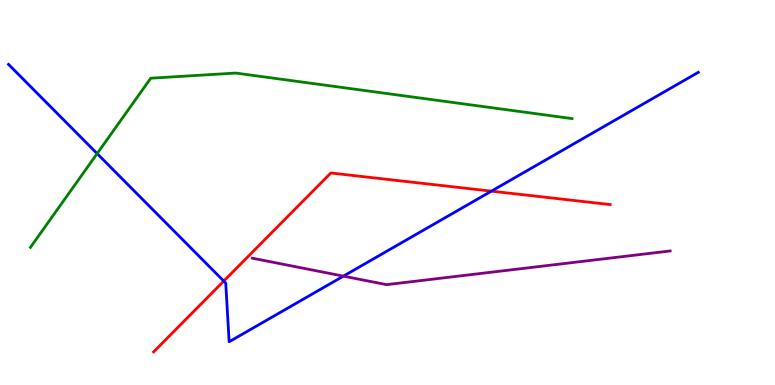[{'lines': ['blue', 'red'], 'intersections': [{'x': 2.89, 'y': 2.7}, {'x': 6.34, 'y': 5.04}]}, {'lines': ['green', 'red'], 'intersections': []}, {'lines': ['purple', 'red'], 'intersections': []}, {'lines': ['blue', 'green'], 'intersections': [{'x': 1.25, 'y': 6.01}]}, {'lines': ['blue', 'purple'], 'intersections': [{'x': 4.43, 'y': 2.83}]}, {'lines': ['green', 'purple'], 'intersections': []}]